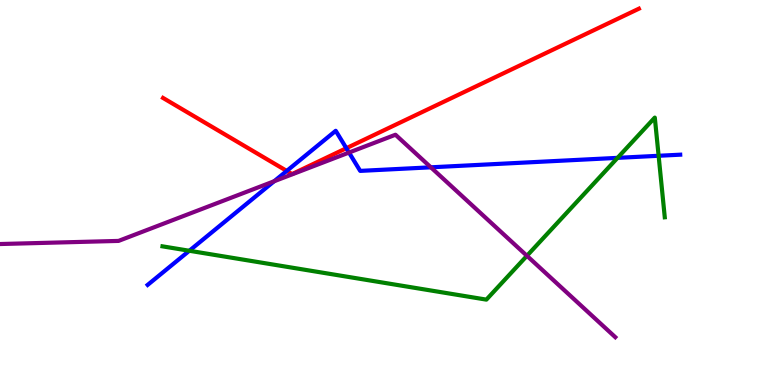[{'lines': ['blue', 'red'], 'intersections': [{'x': 3.7, 'y': 5.56}, {'x': 4.47, 'y': 6.15}]}, {'lines': ['green', 'red'], 'intersections': []}, {'lines': ['purple', 'red'], 'intersections': []}, {'lines': ['blue', 'green'], 'intersections': [{'x': 2.44, 'y': 3.49}, {'x': 7.97, 'y': 5.9}, {'x': 8.5, 'y': 5.95}]}, {'lines': ['blue', 'purple'], 'intersections': [{'x': 3.54, 'y': 5.29}, {'x': 4.5, 'y': 6.04}, {'x': 5.56, 'y': 5.65}]}, {'lines': ['green', 'purple'], 'intersections': [{'x': 6.8, 'y': 3.36}]}]